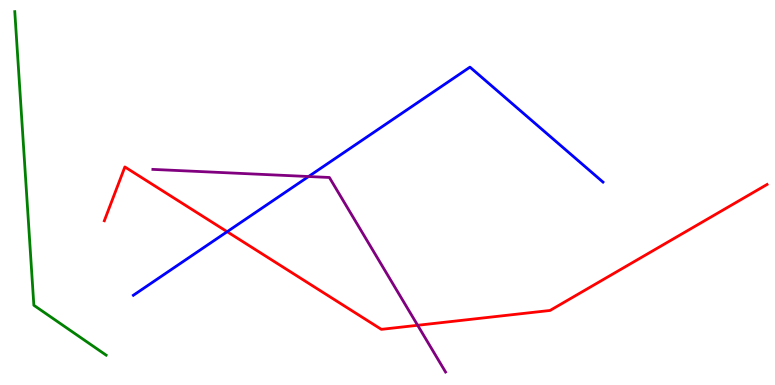[{'lines': ['blue', 'red'], 'intersections': [{'x': 2.93, 'y': 3.98}]}, {'lines': ['green', 'red'], 'intersections': []}, {'lines': ['purple', 'red'], 'intersections': [{'x': 5.39, 'y': 1.55}]}, {'lines': ['blue', 'green'], 'intersections': []}, {'lines': ['blue', 'purple'], 'intersections': [{'x': 3.98, 'y': 5.41}]}, {'lines': ['green', 'purple'], 'intersections': []}]